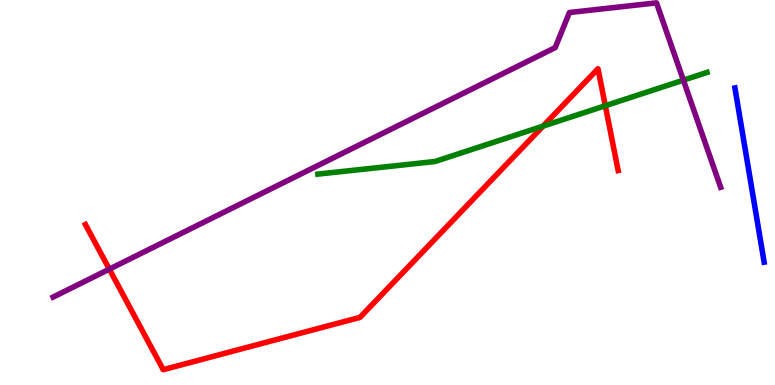[{'lines': ['blue', 'red'], 'intersections': []}, {'lines': ['green', 'red'], 'intersections': [{'x': 7.01, 'y': 6.72}, {'x': 7.81, 'y': 7.25}]}, {'lines': ['purple', 'red'], 'intersections': [{'x': 1.41, 'y': 3.01}]}, {'lines': ['blue', 'green'], 'intersections': []}, {'lines': ['blue', 'purple'], 'intersections': []}, {'lines': ['green', 'purple'], 'intersections': [{'x': 8.82, 'y': 7.92}]}]